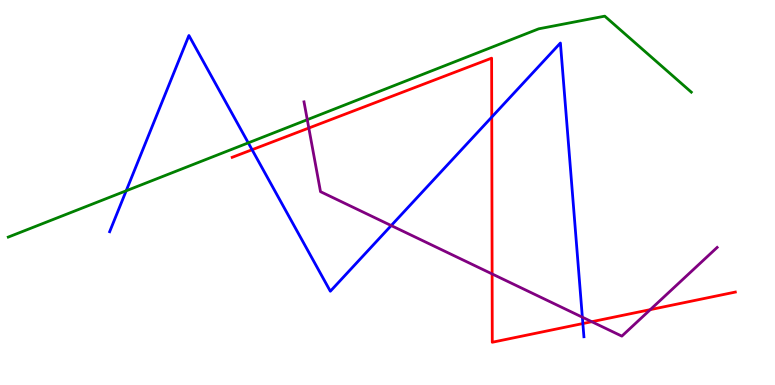[{'lines': ['blue', 'red'], 'intersections': [{'x': 3.25, 'y': 6.11}, {'x': 6.35, 'y': 6.96}, {'x': 7.52, 'y': 1.6}]}, {'lines': ['green', 'red'], 'intersections': []}, {'lines': ['purple', 'red'], 'intersections': [{'x': 3.98, 'y': 6.67}, {'x': 6.35, 'y': 2.88}, {'x': 7.64, 'y': 1.64}, {'x': 8.39, 'y': 1.96}]}, {'lines': ['blue', 'green'], 'intersections': [{'x': 1.63, 'y': 5.04}, {'x': 3.2, 'y': 6.29}]}, {'lines': ['blue', 'purple'], 'intersections': [{'x': 5.05, 'y': 4.14}, {'x': 7.51, 'y': 1.76}]}, {'lines': ['green', 'purple'], 'intersections': [{'x': 3.96, 'y': 6.89}]}]